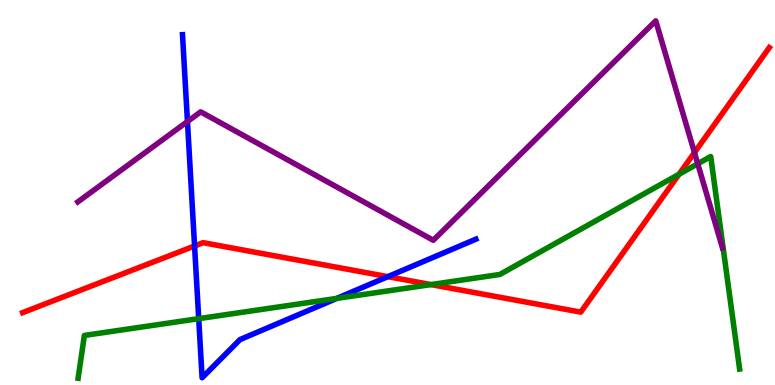[{'lines': ['blue', 'red'], 'intersections': [{'x': 2.51, 'y': 3.61}, {'x': 5.0, 'y': 2.81}]}, {'lines': ['green', 'red'], 'intersections': [{'x': 5.56, 'y': 2.61}, {'x': 8.76, 'y': 5.47}]}, {'lines': ['purple', 'red'], 'intersections': [{'x': 8.96, 'y': 6.04}]}, {'lines': ['blue', 'green'], 'intersections': [{'x': 2.56, 'y': 1.72}, {'x': 4.34, 'y': 2.25}]}, {'lines': ['blue', 'purple'], 'intersections': [{'x': 2.42, 'y': 6.84}]}, {'lines': ['green', 'purple'], 'intersections': [{'x': 9.0, 'y': 5.75}]}]